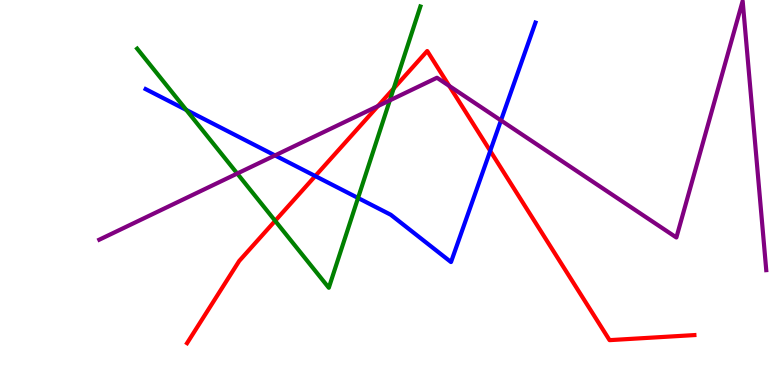[{'lines': ['blue', 'red'], 'intersections': [{'x': 4.07, 'y': 5.43}, {'x': 6.33, 'y': 6.08}]}, {'lines': ['green', 'red'], 'intersections': [{'x': 3.55, 'y': 4.26}, {'x': 5.08, 'y': 7.7}]}, {'lines': ['purple', 'red'], 'intersections': [{'x': 4.88, 'y': 7.25}, {'x': 5.8, 'y': 7.77}]}, {'lines': ['blue', 'green'], 'intersections': [{'x': 2.4, 'y': 7.14}, {'x': 4.62, 'y': 4.86}]}, {'lines': ['blue', 'purple'], 'intersections': [{'x': 3.55, 'y': 5.96}, {'x': 6.46, 'y': 6.87}]}, {'lines': ['green', 'purple'], 'intersections': [{'x': 3.06, 'y': 5.49}, {'x': 5.03, 'y': 7.39}]}]